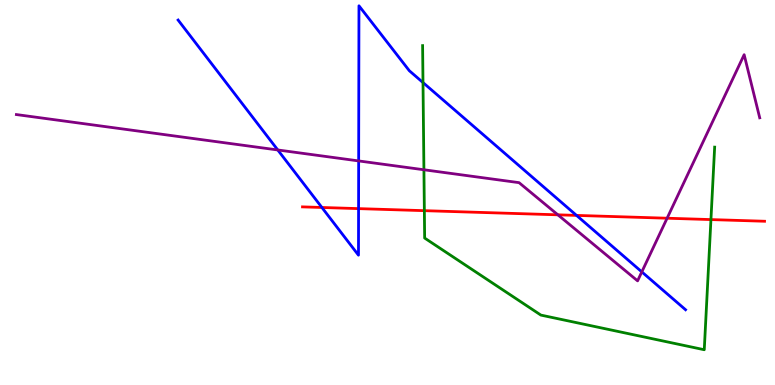[{'lines': ['blue', 'red'], 'intersections': [{'x': 4.15, 'y': 4.61}, {'x': 4.63, 'y': 4.58}, {'x': 7.44, 'y': 4.41}]}, {'lines': ['green', 'red'], 'intersections': [{'x': 5.48, 'y': 4.53}, {'x': 9.17, 'y': 4.3}]}, {'lines': ['purple', 'red'], 'intersections': [{'x': 7.2, 'y': 4.42}, {'x': 8.61, 'y': 4.33}]}, {'lines': ['blue', 'green'], 'intersections': [{'x': 5.46, 'y': 7.86}]}, {'lines': ['blue', 'purple'], 'intersections': [{'x': 3.58, 'y': 6.1}, {'x': 4.63, 'y': 5.82}, {'x': 8.28, 'y': 2.94}]}, {'lines': ['green', 'purple'], 'intersections': [{'x': 5.47, 'y': 5.59}]}]